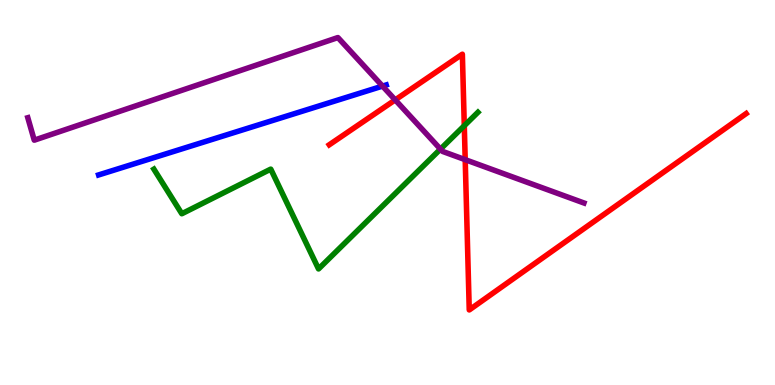[{'lines': ['blue', 'red'], 'intersections': []}, {'lines': ['green', 'red'], 'intersections': [{'x': 5.99, 'y': 6.73}]}, {'lines': ['purple', 'red'], 'intersections': [{'x': 5.1, 'y': 7.41}, {'x': 6.0, 'y': 5.85}]}, {'lines': ['blue', 'green'], 'intersections': []}, {'lines': ['blue', 'purple'], 'intersections': [{'x': 4.94, 'y': 7.76}]}, {'lines': ['green', 'purple'], 'intersections': [{'x': 5.68, 'y': 6.13}]}]